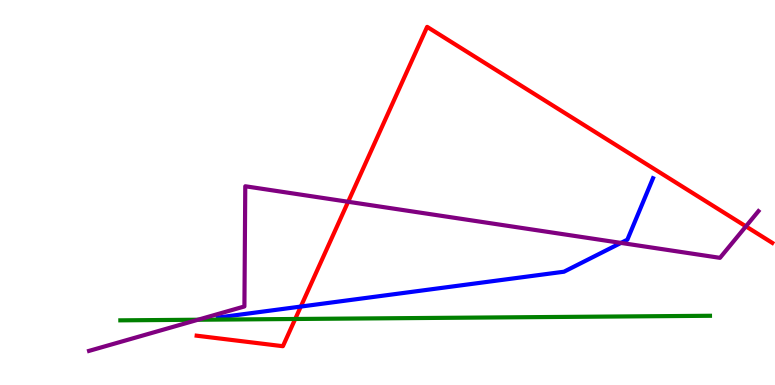[{'lines': ['blue', 'red'], 'intersections': [{'x': 3.88, 'y': 2.04}]}, {'lines': ['green', 'red'], 'intersections': [{'x': 3.81, 'y': 1.71}]}, {'lines': ['purple', 'red'], 'intersections': [{'x': 4.49, 'y': 4.76}, {'x': 9.62, 'y': 4.12}]}, {'lines': ['blue', 'green'], 'intersections': []}, {'lines': ['blue', 'purple'], 'intersections': [{'x': 8.01, 'y': 3.69}]}, {'lines': ['green', 'purple'], 'intersections': [{'x': 2.55, 'y': 1.7}]}]